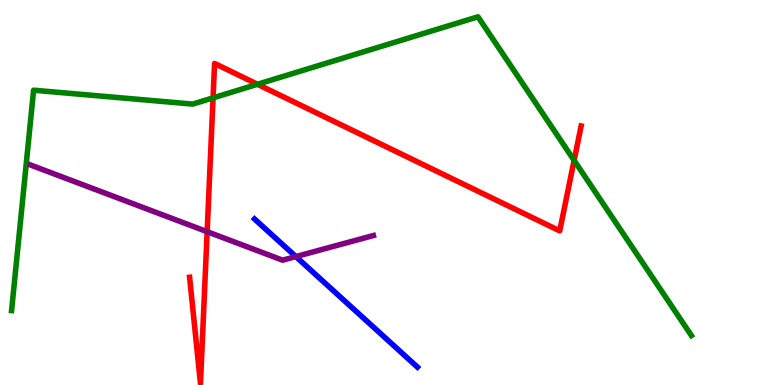[{'lines': ['blue', 'red'], 'intersections': []}, {'lines': ['green', 'red'], 'intersections': [{'x': 2.75, 'y': 7.46}, {'x': 3.32, 'y': 7.81}, {'x': 7.41, 'y': 5.83}]}, {'lines': ['purple', 'red'], 'intersections': [{'x': 2.67, 'y': 3.98}]}, {'lines': ['blue', 'green'], 'intersections': []}, {'lines': ['blue', 'purple'], 'intersections': [{'x': 3.82, 'y': 3.34}]}, {'lines': ['green', 'purple'], 'intersections': []}]